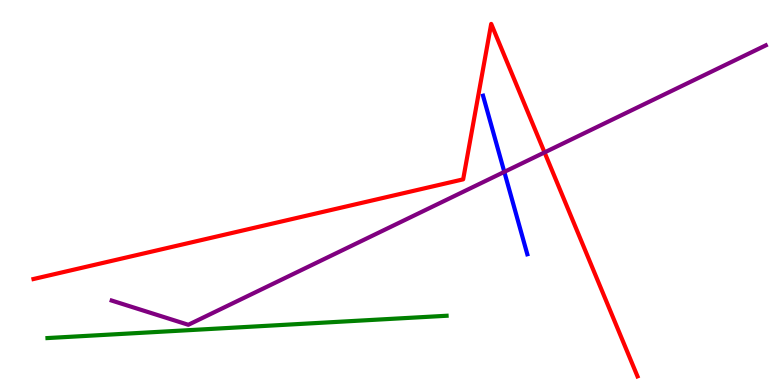[{'lines': ['blue', 'red'], 'intersections': []}, {'lines': ['green', 'red'], 'intersections': []}, {'lines': ['purple', 'red'], 'intersections': [{'x': 7.03, 'y': 6.04}]}, {'lines': ['blue', 'green'], 'intersections': []}, {'lines': ['blue', 'purple'], 'intersections': [{'x': 6.51, 'y': 5.54}]}, {'lines': ['green', 'purple'], 'intersections': []}]